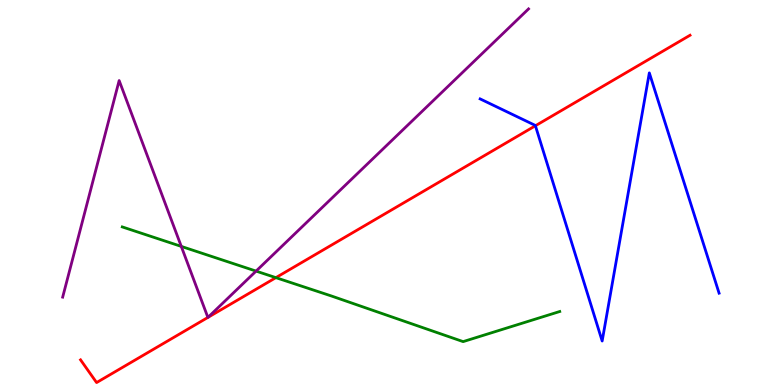[{'lines': ['blue', 'red'], 'intersections': [{'x': 6.91, 'y': 6.73}]}, {'lines': ['green', 'red'], 'intersections': [{'x': 3.56, 'y': 2.79}]}, {'lines': ['purple', 'red'], 'intersections': [{'x': 2.68, 'y': 1.75}, {'x': 2.68, 'y': 1.76}]}, {'lines': ['blue', 'green'], 'intersections': []}, {'lines': ['blue', 'purple'], 'intersections': []}, {'lines': ['green', 'purple'], 'intersections': [{'x': 2.34, 'y': 3.6}, {'x': 3.3, 'y': 2.96}]}]